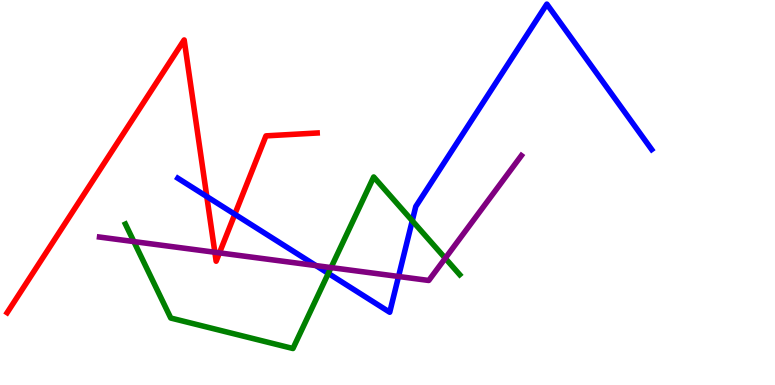[{'lines': ['blue', 'red'], 'intersections': [{'x': 2.67, 'y': 4.9}, {'x': 3.03, 'y': 4.43}]}, {'lines': ['green', 'red'], 'intersections': []}, {'lines': ['purple', 'red'], 'intersections': [{'x': 2.77, 'y': 3.45}, {'x': 2.83, 'y': 3.43}]}, {'lines': ['blue', 'green'], 'intersections': [{'x': 4.24, 'y': 2.9}, {'x': 5.32, 'y': 4.27}]}, {'lines': ['blue', 'purple'], 'intersections': [{'x': 4.08, 'y': 3.1}, {'x': 5.14, 'y': 2.82}]}, {'lines': ['green', 'purple'], 'intersections': [{'x': 1.73, 'y': 3.73}, {'x': 4.27, 'y': 3.05}, {'x': 5.75, 'y': 3.29}]}]